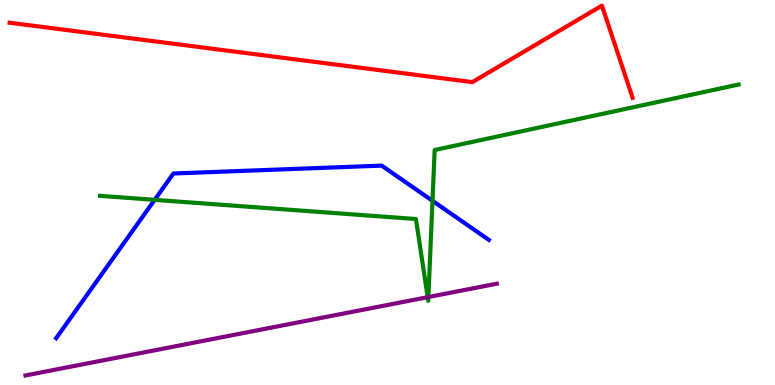[{'lines': ['blue', 'red'], 'intersections': []}, {'lines': ['green', 'red'], 'intersections': []}, {'lines': ['purple', 'red'], 'intersections': []}, {'lines': ['blue', 'green'], 'intersections': [{'x': 2.0, 'y': 4.81}, {'x': 5.58, 'y': 4.78}]}, {'lines': ['blue', 'purple'], 'intersections': []}, {'lines': ['green', 'purple'], 'intersections': [{'x': 5.52, 'y': 2.28}, {'x': 5.53, 'y': 2.28}]}]